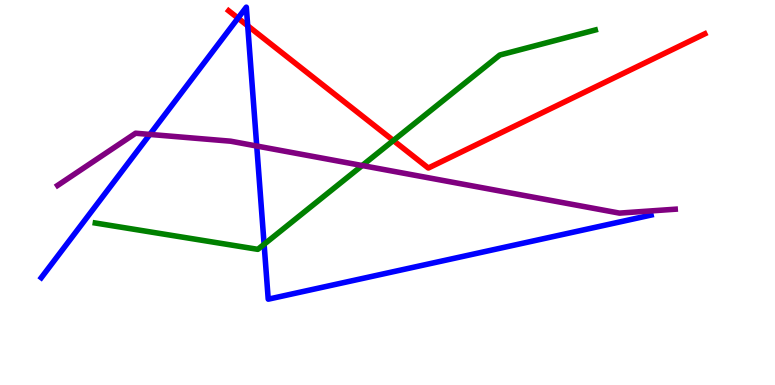[{'lines': ['blue', 'red'], 'intersections': [{'x': 3.07, 'y': 9.53}, {'x': 3.2, 'y': 9.33}]}, {'lines': ['green', 'red'], 'intersections': [{'x': 5.08, 'y': 6.35}]}, {'lines': ['purple', 'red'], 'intersections': []}, {'lines': ['blue', 'green'], 'intersections': [{'x': 3.41, 'y': 3.65}]}, {'lines': ['blue', 'purple'], 'intersections': [{'x': 1.93, 'y': 6.51}, {'x': 3.31, 'y': 6.21}]}, {'lines': ['green', 'purple'], 'intersections': [{'x': 4.67, 'y': 5.7}]}]